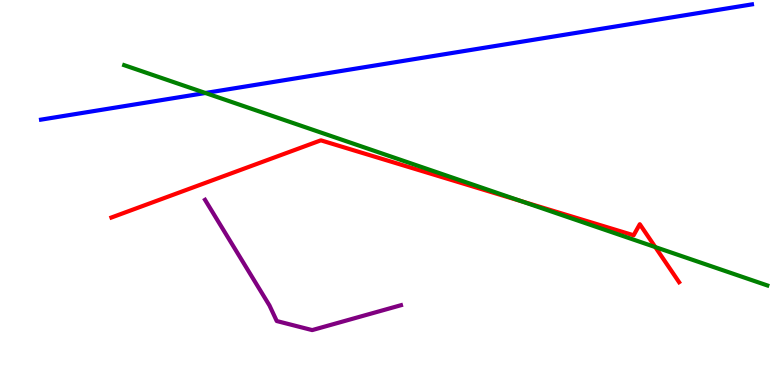[{'lines': ['blue', 'red'], 'intersections': []}, {'lines': ['green', 'red'], 'intersections': [{'x': 6.73, 'y': 4.78}, {'x': 8.46, 'y': 3.58}]}, {'lines': ['purple', 'red'], 'intersections': []}, {'lines': ['blue', 'green'], 'intersections': [{'x': 2.65, 'y': 7.58}]}, {'lines': ['blue', 'purple'], 'intersections': []}, {'lines': ['green', 'purple'], 'intersections': []}]